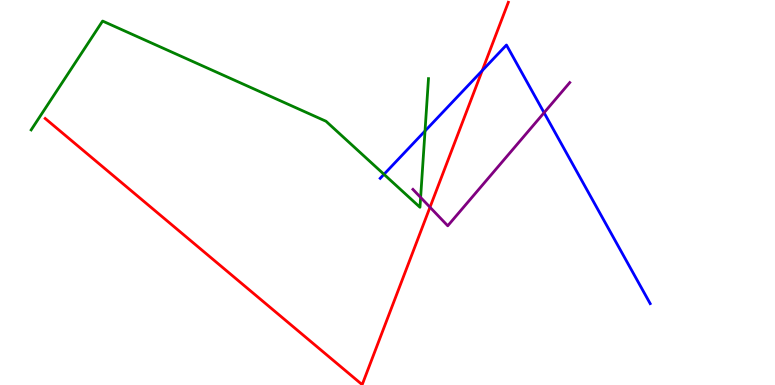[{'lines': ['blue', 'red'], 'intersections': [{'x': 6.22, 'y': 8.17}]}, {'lines': ['green', 'red'], 'intersections': []}, {'lines': ['purple', 'red'], 'intersections': [{'x': 5.55, 'y': 4.62}]}, {'lines': ['blue', 'green'], 'intersections': [{'x': 4.95, 'y': 5.47}, {'x': 5.48, 'y': 6.6}]}, {'lines': ['blue', 'purple'], 'intersections': [{'x': 7.02, 'y': 7.07}]}, {'lines': ['green', 'purple'], 'intersections': [{'x': 5.43, 'y': 4.87}]}]